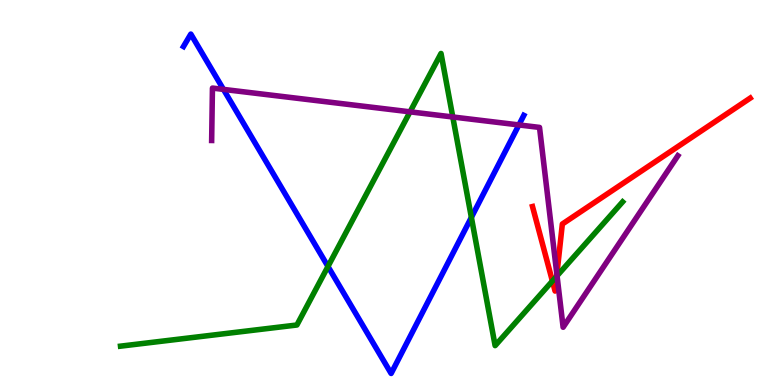[{'lines': ['blue', 'red'], 'intersections': []}, {'lines': ['green', 'red'], 'intersections': [{'x': 7.13, 'y': 2.7}, {'x': 7.18, 'y': 2.83}]}, {'lines': ['purple', 'red'], 'intersections': [{'x': 7.19, 'y': 2.87}]}, {'lines': ['blue', 'green'], 'intersections': [{'x': 4.23, 'y': 3.08}, {'x': 6.08, 'y': 4.35}]}, {'lines': ['blue', 'purple'], 'intersections': [{'x': 2.88, 'y': 7.68}, {'x': 6.7, 'y': 6.75}]}, {'lines': ['green', 'purple'], 'intersections': [{'x': 5.29, 'y': 7.1}, {'x': 5.84, 'y': 6.96}, {'x': 7.19, 'y': 2.84}]}]